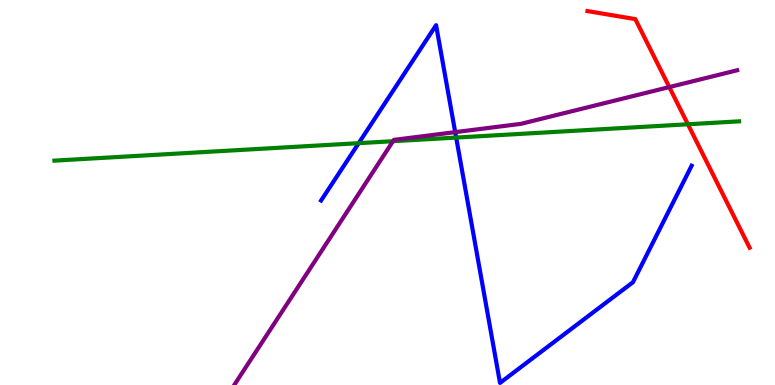[{'lines': ['blue', 'red'], 'intersections': []}, {'lines': ['green', 'red'], 'intersections': [{'x': 8.88, 'y': 6.77}]}, {'lines': ['purple', 'red'], 'intersections': [{'x': 8.64, 'y': 7.74}]}, {'lines': ['blue', 'green'], 'intersections': [{'x': 4.63, 'y': 6.28}, {'x': 5.89, 'y': 6.43}]}, {'lines': ['blue', 'purple'], 'intersections': [{'x': 5.87, 'y': 6.57}]}, {'lines': ['green', 'purple'], 'intersections': [{'x': 5.07, 'y': 6.33}]}]